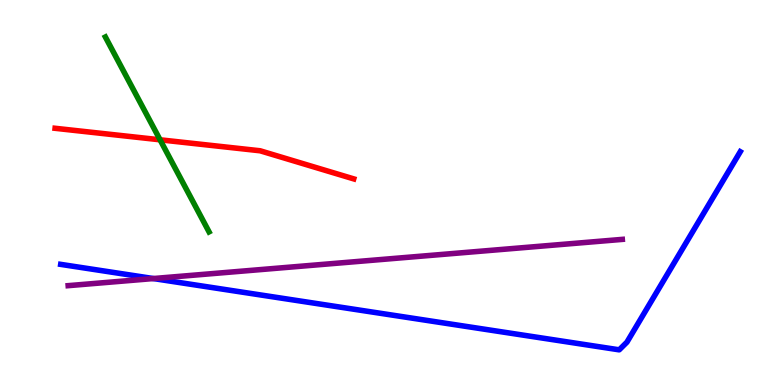[{'lines': ['blue', 'red'], 'intersections': []}, {'lines': ['green', 'red'], 'intersections': [{'x': 2.07, 'y': 6.37}]}, {'lines': ['purple', 'red'], 'intersections': []}, {'lines': ['blue', 'green'], 'intersections': []}, {'lines': ['blue', 'purple'], 'intersections': [{'x': 1.98, 'y': 2.76}]}, {'lines': ['green', 'purple'], 'intersections': []}]